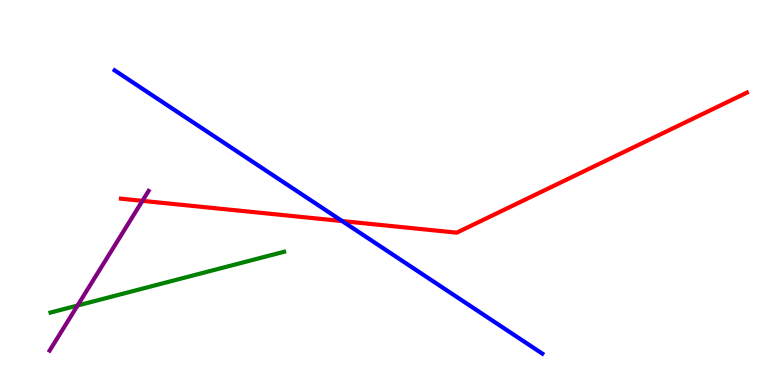[{'lines': ['blue', 'red'], 'intersections': [{'x': 4.42, 'y': 4.26}]}, {'lines': ['green', 'red'], 'intersections': []}, {'lines': ['purple', 'red'], 'intersections': [{'x': 1.84, 'y': 4.78}]}, {'lines': ['blue', 'green'], 'intersections': []}, {'lines': ['blue', 'purple'], 'intersections': []}, {'lines': ['green', 'purple'], 'intersections': [{'x': 1.0, 'y': 2.06}]}]